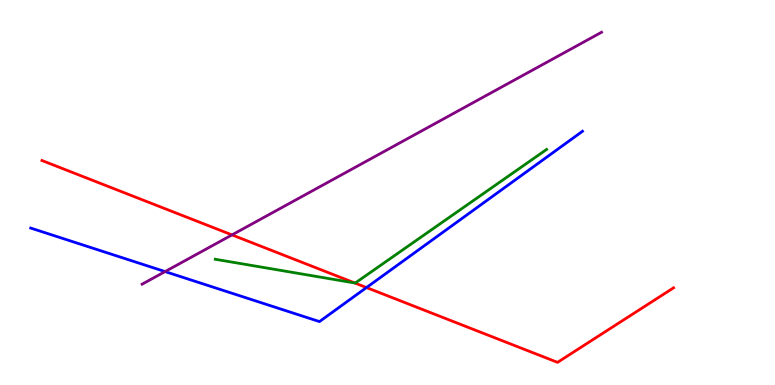[{'lines': ['blue', 'red'], 'intersections': [{'x': 4.73, 'y': 2.53}]}, {'lines': ['green', 'red'], 'intersections': [{'x': 4.58, 'y': 2.65}]}, {'lines': ['purple', 'red'], 'intersections': [{'x': 2.99, 'y': 3.9}]}, {'lines': ['blue', 'green'], 'intersections': []}, {'lines': ['blue', 'purple'], 'intersections': [{'x': 2.13, 'y': 2.95}]}, {'lines': ['green', 'purple'], 'intersections': []}]